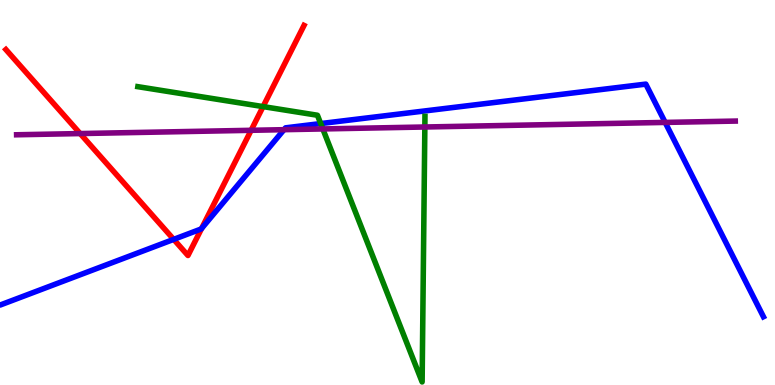[{'lines': ['blue', 'red'], 'intersections': [{'x': 2.24, 'y': 3.78}, {'x': 2.6, 'y': 4.06}]}, {'lines': ['green', 'red'], 'intersections': [{'x': 3.39, 'y': 7.23}]}, {'lines': ['purple', 'red'], 'intersections': [{'x': 1.03, 'y': 6.53}, {'x': 3.24, 'y': 6.62}]}, {'lines': ['blue', 'green'], 'intersections': [{'x': 4.14, 'y': 6.79}]}, {'lines': ['blue', 'purple'], 'intersections': [{'x': 3.66, 'y': 6.63}, {'x': 8.58, 'y': 6.82}]}, {'lines': ['green', 'purple'], 'intersections': [{'x': 4.17, 'y': 6.65}, {'x': 5.48, 'y': 6.7}]}]